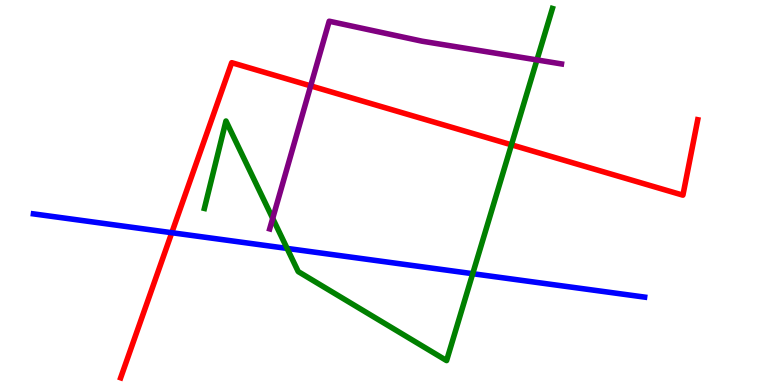[{'lines': ['blue', 'red'], 'intersections': [{'x': 2.22, 'y': 3.96}]}, {'lines': ['green', 'red'], 'intersections': [{'x': 6.6, 'y': 6.24}]}, {'lines': ['purple', 'red'], 'intersections': [{'x': 4.01, 'y': 7.77}]}, {'lines': ['blue', 'green'], 'intersections': [{'x': 3.7, 'y': 3.55}, {'x': 6.1, 'y': 2.89}]}, {'lines': ['blue', 'purple'], 'intersections': []}, {'lines': ['green', 'purple'], 'intersections': [{'x': 3.52, 'y': 4.33}, {'x': 6.93, 'y': 8.44}]}]